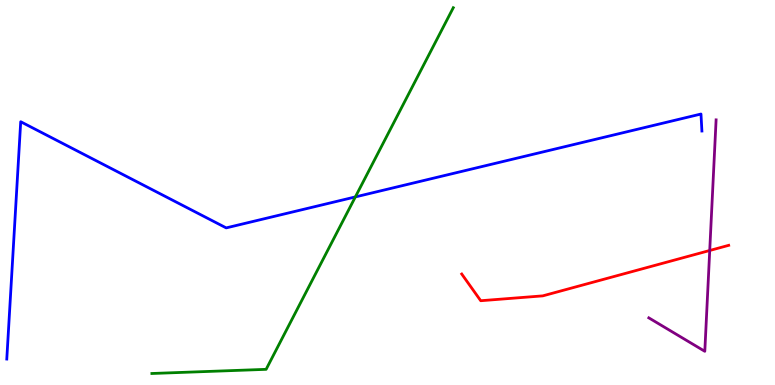[{'lines': ['blue', 'red'], 'intersections': []}, {'lines': ['green', 'red'], 'intersections': []}, {'lines': ['purple', 'red'], 'intersections': [{'x': 9.16, 'y': 3.49}]}, {'lines': ['blue', 'green'], 'intersections': [{'x': 4.59, 'y': 4.89}]}, {'lines': ['blue', 'purple'], 'intersections': []}, {'lines': ['green', 'purple'], 'intersections': []}]